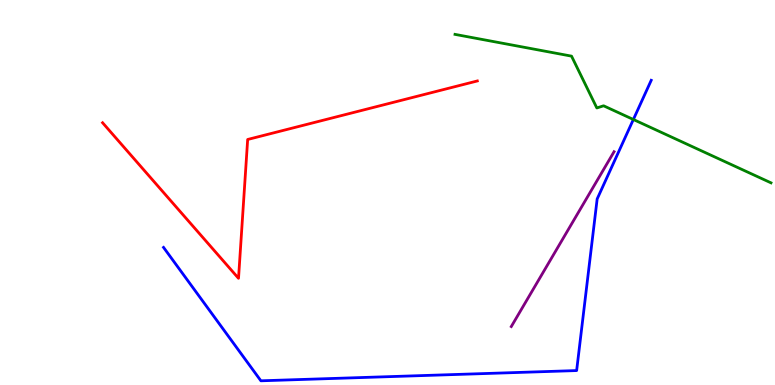[{'lines': ['blue', 'red'], 'intersections': []}, {'lines': ['green', 'red'], 'intersections': []}, {'lines': ['purple', 'red'], 'intersections': []}, {'lines': ['blue', 'green'], 'intersections': [{'x': 8.17, 'y': 6.9}]}, {'lines': ['blue', 'purple'], 'intersections': []}, {'lines': ['green', 'purple'], 'intersections': []}]